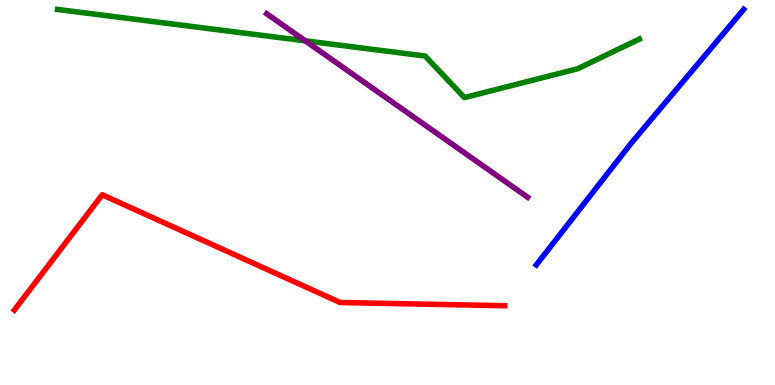[{'lines': ['blue', 'red'], 'intersections': []}, {'lines': ['green', 'red'], 'intersections': []}, {'lines': ['purple', 'red'], 'intersections': []}, {'lines': ['blue', 'green'], 'intersections': []}, {'lines': ['blue', 'purple'], 'intersections': []}, {'lines': ['green', 'purple'], 'intersections': [{'x': 3.94, 'y': 8.94}]}]